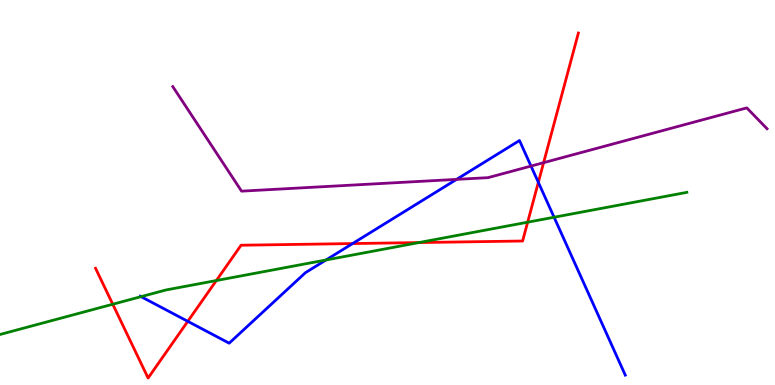[{'lines': ['blue', 'red'], 'intersections': [{'x': 2.42, 'y': 1.65}, {'x': 4.55, 'y': 3.67}, {'x': 6.95, 'y': 5.26}]}, {'lines': ['green', 'red'], 'intersections': [{'x': 1.46, 'y': 2.1}, {'x': 2.79, 'y': 2.71}, {'x': 5.41, 'y': 3.7}, {'x': 6.81, 'y': 4.23}]}, {'lines': ['purple', 'red'], 'intersections': [{'x': 7.01, 'y': 5.77}]}, {'lines': ['blue', 'green'], 'intersections': [{'x': 1.82, 'y': 2.29}, {'x': 4.21, 'y': 3.25}, {'x': 7.15, 'y': 4.36}]}, {'lines': ['blue', 'purple'], 'intersections': [{'x': 5.89, 'y': 5.34}, {'x': 6.85, 'y': 5.69}]}, {'lines': ['green', 'purple'], 'intersections': []}]